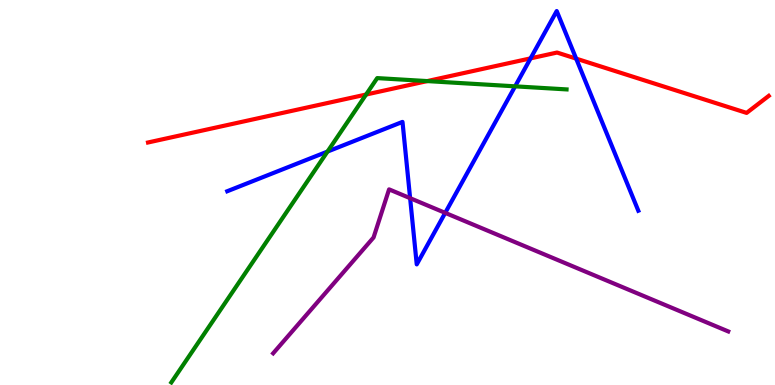[{'lines': ['blue', 'red'], 'intersections': [{'x': 6.85, 'y': 8.48}, {'x': 7.43, 'y': 8.48}]}, {'lines': ['green', 'red'], 'intersections': [{'x': 4.72, 'y': 7.54}, {'x': 5.51, 'y': 7.89}]}, {'lines': ['purple', 'red'], 'intersections': []}, {'lines': ['blue', 'green'], 'intersections': [{'x': 4.23, 'y': 6.06}, {'x': 6.65, 'y': 7.76}]}, {'lines': ['blue', 'purple'], 'intersections': [{'x': 5.29, 'y': 4.85}, {'x': 5.74, 'y': 4.47}]}, {'lines': ['green', 'purple'], 'intersections': []}]